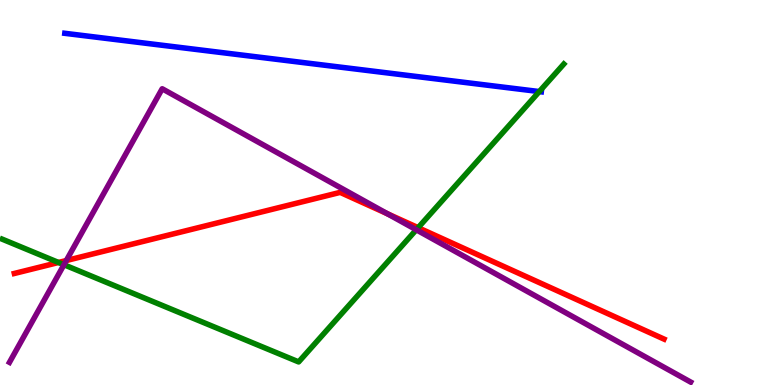[{'lines': ['blue', 'red'], 'intersections': []}, {'lines': ['green', 'red'], 'intersections': [{'x': 0.755, 'y': 3.18}, {'x': 5.4, 'y': 4.09}]}, {'lines': ['purple', 'red'], 'intersections': [{'x': 0.855, 'y': 3.23}, {'x': 5.0, 'y': 4.45}]}, {'lines': ['blue', 'green'], 'intersections': [{'x': 6.96, 'y': 7.62}]}, {'lines': ['blue', 'purple'], 'intersections': []}, {'lines': ['green', 'purple'], 'intersections': [{'x': 0.825, 'y': 3.12}, {'x': 5.37, 'y': 4.03}]}]